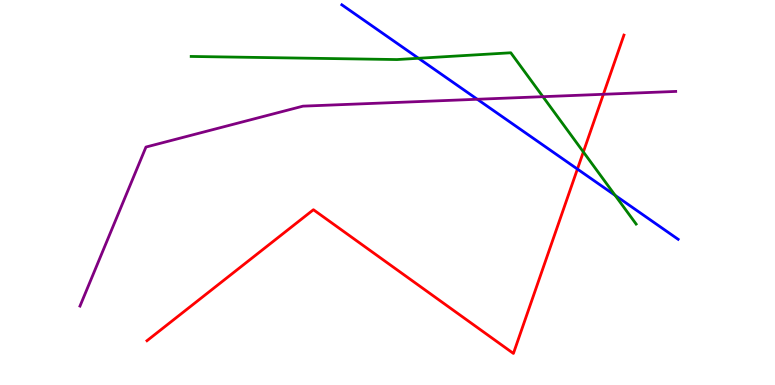[{'lines': ['blue', 'red'], 'intersections': [{'x': 7.45, 'y': 5.61}]}, {'lines': ['green', 'red'], 'intersections': [{'x': 7.53, 'y': 6.05}]}, {'lines': ['purple', 'red'], 'intersections': [{'x': 7.79, 'y': 7.55}]}, {'lines': ['blue', 'green'], 'intersections': [{'x': 5.4, 'y': 8.49}, {'x': 7.94, 'y': 4.93}]}, {'lines': ['blue', 'purple'], 'intersections': [{'x': 6.16, 'y': 7.42}]}, {'lines': ['green', 'purple'], 'intersections': [{'x': 7.01, 'y': 7.49}]}]